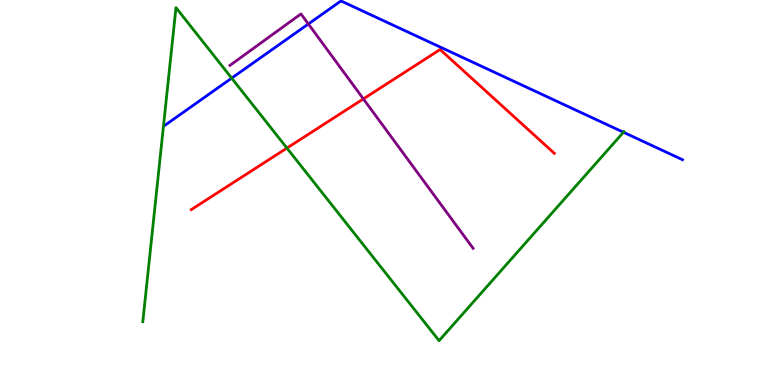[{'lines': ['blue', 'red'], 'intersections': []}, {'lines': ['green', 'red'], 'intersections': [{'x': 3.7, 'y': 6.15}]}, {'lines': ['purple', 'red'], 'intersections': [{'x': 4.69, 'y': 7.43}]}, {'lines': ['blue', 'green'], 'intersections': [{'x': 2.99, 'y': 7.97}, {'x': 8.04, 'y': 6.56}]}, {'lines': ['blue', 'purple'], 'intersections': [{'x': 3.98, 'y': 9.38}]}, {'lines': ['green', 'purple'], 'intersections': []}]